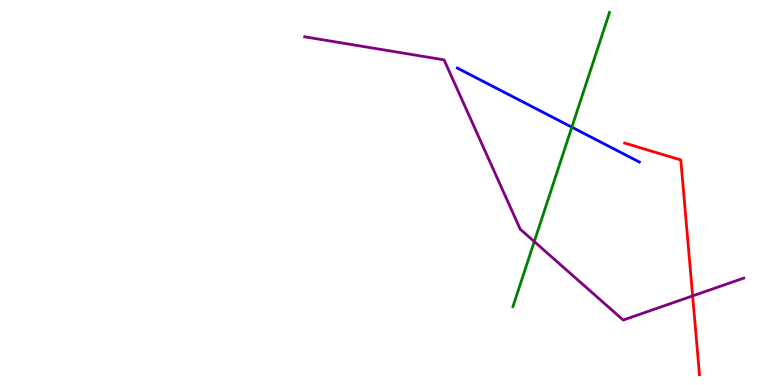[{'lines': ['blue', 'red'], 'intersections': []}, {'lines': ['green', 'red'], 'intersections': []}, {'lines': ['purple', 'red'], 'intersections': [{'x': 8.94, 'y': 2.31}]}, {'lines': ['blue', 'green'], 'intersections': [{'x': 7.38, 'y': 6.7}]}, {'lines': ['blue', 'purple'], 'intersections': []}, {'lines': ['green', 'purple'], 'intersections': [{'x': 6.89, 'y': 3.73}]}]